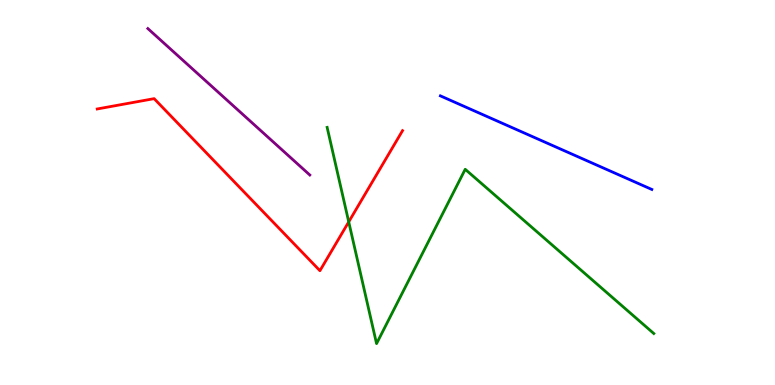[{'lines': ['blue', 'red'], 'intersections': []}, {'lines': ['green', 'red'], 'intersections': [{'x': 4.5, 'y': 4.24}]}, {'lines': ['purple', 'red'], 'intersections': []}, {'lines': ['blue', 'green'], 'intersections': []}, {'lines': ['blue', 'purple'], 'intersections': []}, {'lines': ['green', 'purple'], 'intersections': []}]